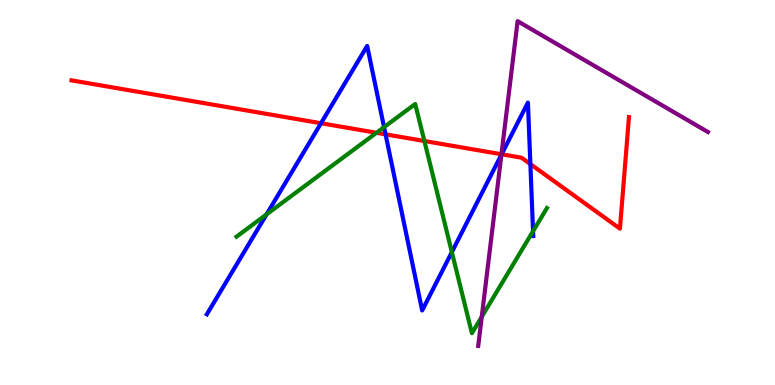[{'lines': ['blue', 'red'], 'intersections': [{'x': 4.14, 'y': 6.8}, {'x': 4.97, 'y': 6.51}, {'x': 6.47, 'y': 5.99}, {'x': 6.84, 'y': 5.74}]}, {'lines': ['green', 'red'], 'intersections': [{'x': 4.86, 'y': 6.55}, {'x': 5.48, 'y': 6.34}]}, {'lines': ['purple', 'red'], 'intersections': [{'x': 6.47, 'y': 5.99}]}, {'lines': ['blue', 'green'], 'intersections': [{'x': 3.44, 'y': 4.43}, {'x': 4.96, 'y': 6.7}, {'x': 5.83, 'y': 3.45}, {'x': 6.88, 'y': 3.99}]}, {'lines': ['blue', 'purple'], 'intersections': [{'x': 6.47, 'y': 5.98}]}, {'lines': ['green', 'purple'], 'intersections': [{'x': 6.22, 'y': 1.77}]}]